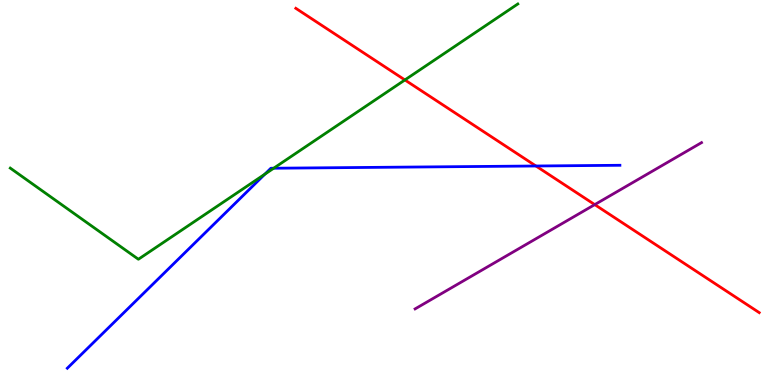[{'lines': ['blue', 'red'], 'intersections': [{'x': 6.92, 'y': 5.69}]}, {'lines': ['green', 'red'], 'intersections': [{'x': 5.22, 'y': 7.92}]}, {'lines': ['purple', 'red'], 'intersections': [{'x': 7.67, 'y': 4.69}]}, {'lines': ['blue', 'green'], 'intersections': [{'x': 3.42, 'y': 5.48}, {'x': 3.53, 'y': 5.63}]}, {'lines': ['blue', 'purple'], 'intersections': []}, {'lines': ['green', 'purple'], 'intersections': []}]